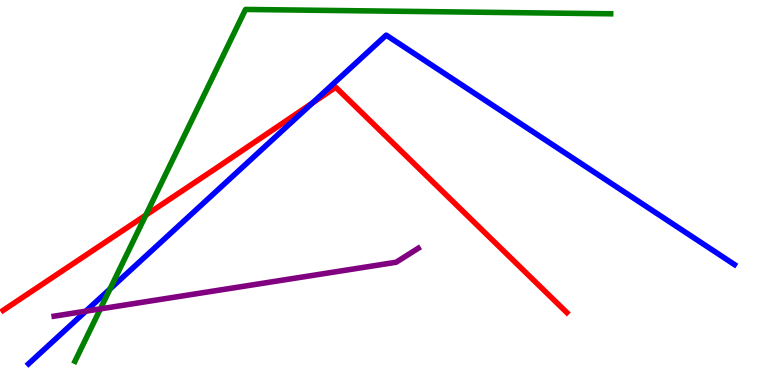[{'lines': ['blue', 'red'], 'intersections': [{'x': 4.03, 'y': 7.32}]}, {'lines': ['green', 'red'], 'intersections': [{'x': 1.88, 'y': 4.41}]}, {'lines': ['purple', 'red'], 'intersections': []}, {'lines': ['blue', 'green'], 'intersections': [{'x': 1.42, 'y': 2.49}]}, {'lines': ['blue', 'purple'], 'intersections': [{'x': 1.11, 'y': 1.92}]}, {'lines': ['green', 'purple'], 'intersections': [{'x': 1.29, 'y': 1.98}]}]